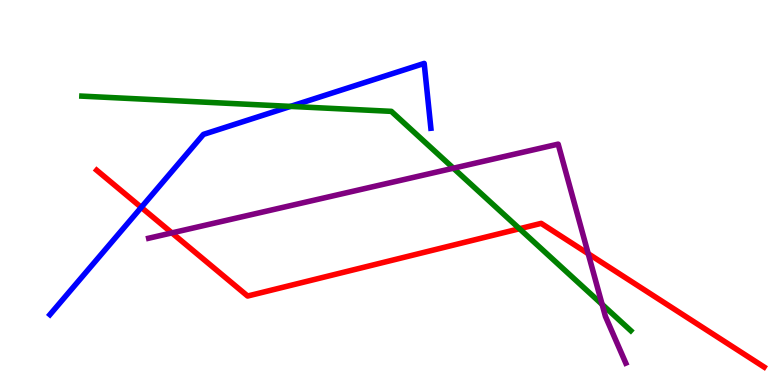[{'lines': ['blue', 'red'], 'intersections': [{'x': 1.82, 'y': 4.61}]}, {'lines': ['green', 'red'], 'intersections': [{'x': 6.7, 'y': 4.06}]}, {'lines': ['purple', 'red'], 'intersections': [{'x': 2.22, 'y': 3.95}, {'x': 7.59, 'y': 3.41}]}, {'lines': ['blue', 'green'], 'intersections': [{'x': 3.75, 'y': 7.24}]}, {'lines': ['blue', 'purple'], 'intersections': []}, {'lines': ['green', 'purple'], 'intersections': [{'x': 5.85, 'y': 5.63}, {'x': 7.77, 'y': 2.09}]}]